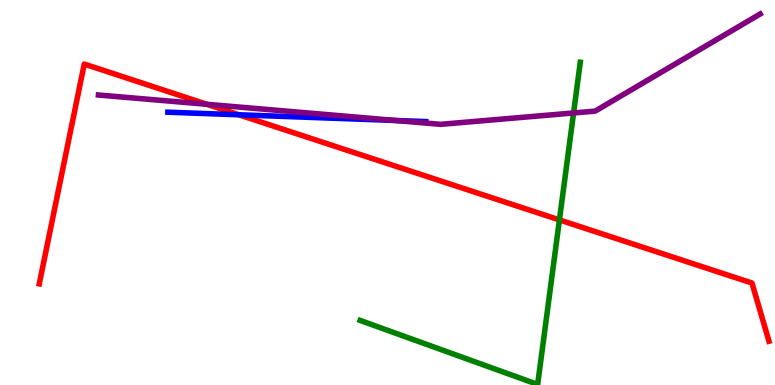[{'lines': ['blue', 'red'], 'intersections': [{'x': 3.08, 'y': 7.02}]}, {'lines': ['green', 'red'], 'intersections': [{'x': 7.22, 'y': 4.29}]}, {'lines': ['purple', 'red'], 'intersections': [{'x': 2.67, 'y': 7.29}]}, {'lines': ['blue', 'green'], 'intersections': []}, {'lines': ['blue', 'purple'], 'intersections': [{'x': 5.11, 'y': 6.87}]}, {'lines': ['green', 'purple'], 'intersections': [{'x': 7.4, 'y': 7.07}]}]